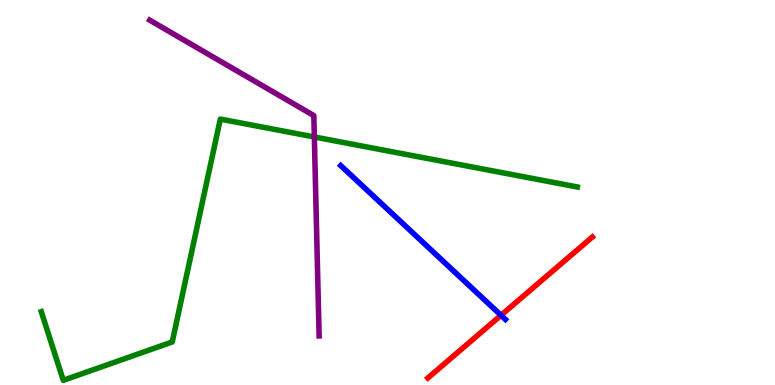[{'lines': ['blue', 'red'], 'intersections': [{'x': 6.46, 'y': 1.81}]}, {'lines': ['green', 'red'], 'intersections': []}, {'lines': ['purple', 'red'], 'intersections': []}, {'lines': ['blue', 'green'], 'intersections': []}, {'lines': ['blue', 'purple'], 'intersections': []}, {'lines': ['green', 'purple'], 'intersections': [{'x': 4.06, 'y': 6.44}]}]